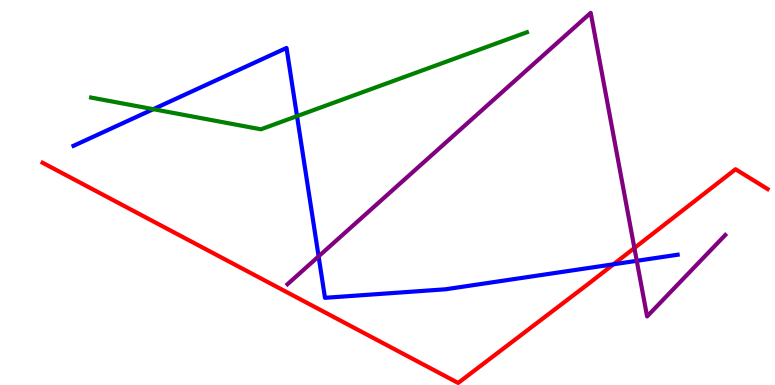[{'lines': ['blue', 'red'], 'intersections': [{'x': 7.92, 'y': 3.14}]}, {'lines': ['green', 'red'], 'intersections': []}, {'lines': ['purple', 'red'], 'intersections': [{'x': 8.19, 'y': 3.56}]}, {'lines': ['blue', 'green'], 'intersections': [{'x': 1.98, 'y': 7.16}, {'x': 3.83, 'y': 6.98}]}, {'lines': ['blue', 'purple'], 'intersections': [{'x': 4.11, 'y': 3.34}, {'x': 8.22, 'y': 3.23}]}, {'lines': ['green', 'purple'], 'intersections': []}]